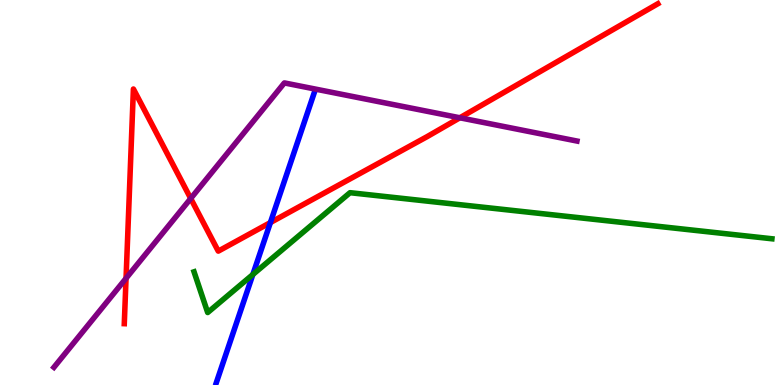[{'lines': ['blue', 'red'], 'intersections': [{'x': 3.49, 'y': 4.22}]}, {'lines': ['green', 'red'], 'intersections': []}, {'lines': ['purple', 'red'], 'intersections': [{'x': 1.63, 'y': 2.77}, {'x': 2.46, 'y': 4.84}, {'x': 5.93, 'y': 6.94}]}, {'lines': ['blue', 'green'], 'intersections': [{'x': 3.26, 'y': 2.87}]}, {'lines': ['blue', 'purple'], 'intersections': []}, {'lines': ['green', 'purple'], 'intersections': []}]